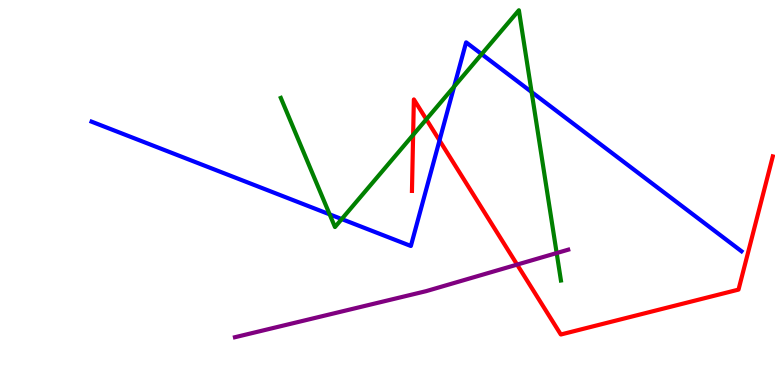[{'lines': ['blue', 'red'], 'intersections': [{'x': 5.67, 'y': 6.35}]}, {'lines': ['green', 'red'], 'intersections': [{'x': 5.33, 'y': 6.5}, {'x': 5.5, 'y': 6.9}]}, {'lines': ['purple', 'red'], 'intersections': [{'x': 6.67, 'y': 3.13}]}, {'lines': ['blue', 'green'], 'intersections': [{'x': 4.25, 'y': 4.43}, {'x': 4.41, 'y': 4.31}, {'x': 5.86, 'y': 7.75}, {'x': 6.21, 'y': 8.59}, {'x': 6.86, 'y': 7.61}]}, {'lines': ['blue', 'purple'], 'intersections': []}, {'lines': ['green', 'purple'], 'intersections': [{'x': 7.18, 'y': 3.43}]}]